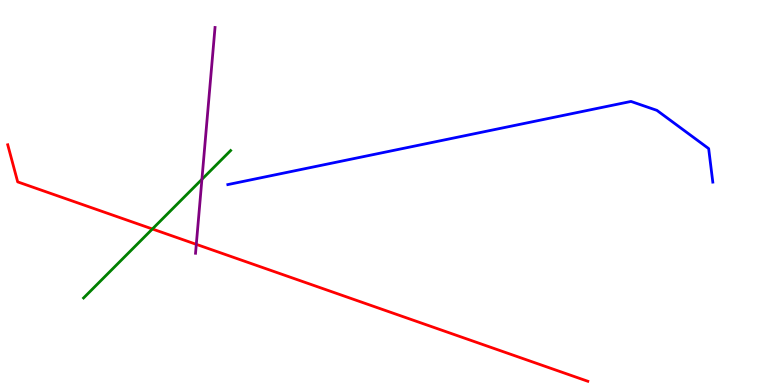[{'lines': ['blue', 'red'], 'intersections': []}, {'lines': ['green', 'red'], 'intersections': [{'x': 1.97, 'y': 4.05}]}, {'lines': ['purple', 'red'], 'intersections': [{'x': 2.53, 'y': 3.65}]}, {'lines': ['blue', 'green'], 'intersections': []}, {'lines': ['blue', 'purple'], 'intersections': []}, {'lines': ['green', 'purple'], 'intersections': [{'x': 2.61, 'y': 5.34}]}]